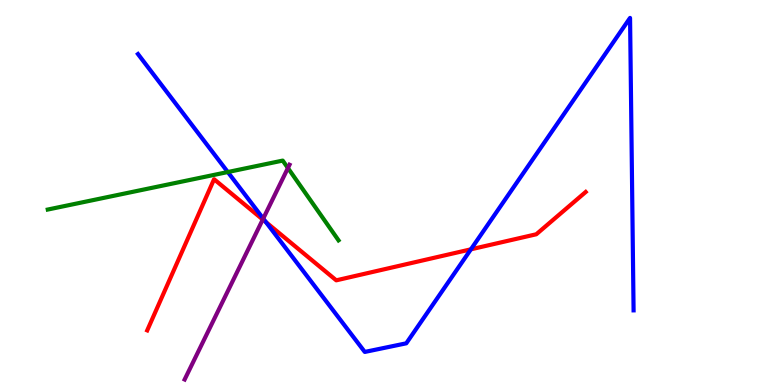[{'lines': ['blue', 'red'], 'intersections': [{'x': 3.43, 'y': 4.23}, {'x': 6.08, 'y': 3.52}]}, {'lines': ['green', 'red'], 'intersections': []}, {'lines': ['purple', 'red'], 'intersections': [{'x': 3.39, 'y': 4.3}]}, {'lines': ['blue', 'green'], 'intersections': [{'x': 2.94, 'y': 5.53}]}, {'lines': ['blue', 'purple'], 'intersections': [{'x': 3.4, 'y': 4.32}]}, {'lines': ['green', 'purple'], 'intersections': [{'x': 3.72, 'y': 5.64}]}]